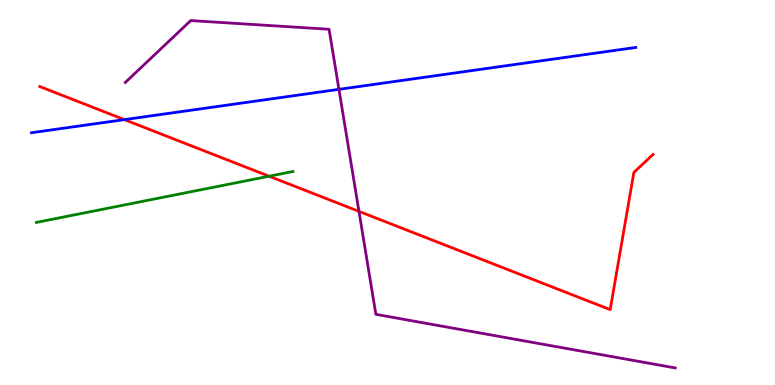[{'lines': ['blue', 'red'], 'intersections': [{'x': 1.6, 'y': 6.89}]}, {'lines': ['green', 'red'], 'intersections': [{'x': 3.47, 'y': 5.42}]}, {'lines': ['purple', 'red'], 'intersections': [{'x': 4.63, 'y': 4.51}]}, {'lines': ['blue', 'green'], 'intersections': []}, {'lines': ['blue', 'purple'], 'intersections': [{'x': 4.37, 'y': 7.68}]}, {'lines': ['green', 'purple'], 'intersections': []}]